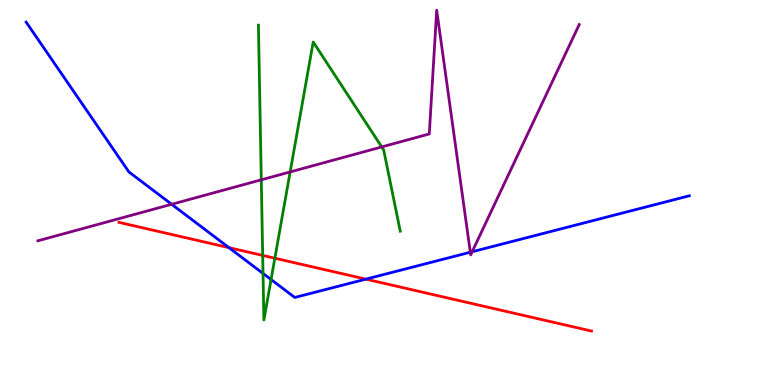[{'lines': ['blue', 'red'], 'intersections': [{'x': 2.95, 'y': 3.57}, {'x': 4.72, 'y': 2.75}]}, {'lines': ['green', 'red'], 'intersections': [{'x': 3.39, 'y': 3.37}, {'x': 3.55, 'y': 3.29}]}, {'lines': ['purple', 'red'], 'intersections': []}, {'lines': ['blue', 'green'], 'intersections': [{'x': 3.39, 'y': 2.9}, {'x': 3.5, 'y': 2.74}]}, {'lines': ['blue', 'purple'], 'intersections': [{'x': 2.21, 'y': 4.69}, {'x': 6.07, 'y': 3.45}, {'x': 6.09, 'y': 3.46}]}, {'lines': ['green', 'purple'], 'intersections': [{'x': 3.37, 'y': 5.33}, {'x': 3.74, 'y': 5.53}, {'x': 4.93, 'y': 6.18}]}]